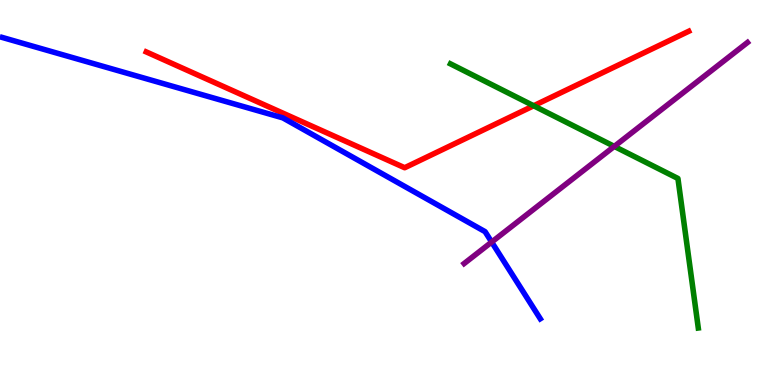[{'lines': ['blue', 'red'], 'intersections': []}, {'lines': ['green', 'red'], 'intersections': [{'x': 6.89, 'y': 7.25}]}, {'lines': ['purple', 'red'], 'intersections': []}, {'lines': ['blue', 'green'], 'intersections': []}, {'lines': ['blue', 'purple'], 'intersections': [{'x': 6.34, 'y': 3.71}]}, {'lines': ['green', 'purple'], 'intersections': [{'x': 7.93, 'y': 6.2}]}]